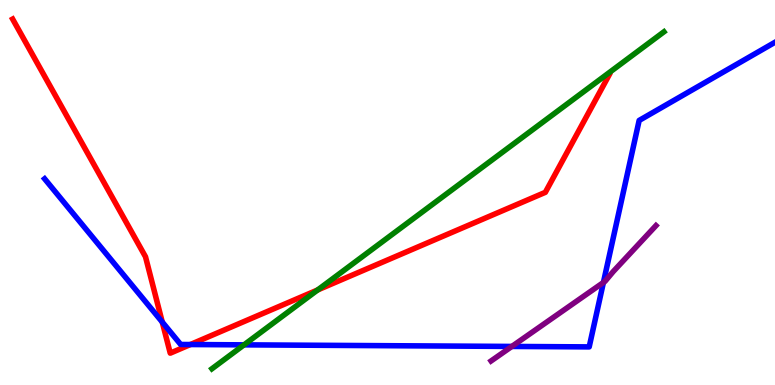[{'lines': ['blue', 'red'], 'intersections': [{'x': 2.09, 'y': 1.64}, {'x': 2.46, 'y': 1.05}]}, {'lines': ['green', 'red'], 'intersections': [{'x': 4.1, 'y': 2.47}]}, {'lines': ['purple', 'red'], 'intersections': []}, {'lines': ['blue', 'green'], 'intersections': [{'x': 3.15, 'y': 1.04}]}, {'lines': ['blue', 'purple'], 'intersections': [{'x': 6.6, 'y': 1.0}, {'x': 7.79, 'y': 2.66}]}, {'lines': ['green', 'purple'], 'intersections': []}]